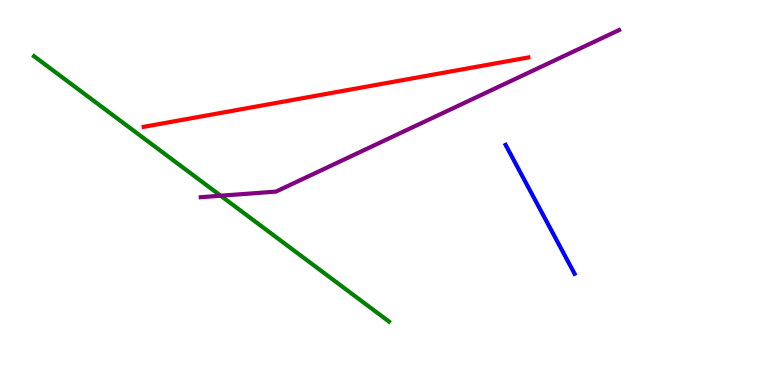[{'lines': ['blue', 'red'], 'intersections': []}, {'lines': ['green', 'red'], 'intersections': []}, {'lines': ['purple', 'red'], 'intersections': []}, {'lines': ['blue', 'green'], 'intersections': []}, {'lines': ['blue', 'purple'], 'intersections': []}, {'lines': ['green', 'purple'], 'intersections': [{'x': 2.85, 'y': 4.92}]}]